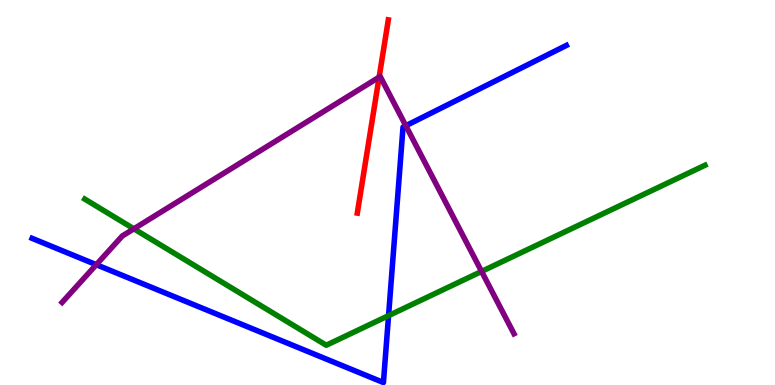[{'lines': ['blue', 'red'], 'intersections': []}, {'lines': ['green', 'red'], 'intersections': []}, {'lines': ['purple', 'red'], 'intersections': [{'x': 4.89, 'y': 8.0}]}, {'lines': ['blue', 'green'], 'intersections': [{'x': 5.01, 'y': 1.8}]}, {'lines': ['blue', 'purple'], 'intersections': [{'x': 1.24, 'y': 3.13}, {'x': 5.24, 'y': 6.73}]}, {'lines': ['green', 'purple'], 'intersections': [{'x': 1.73, 'y': 4.06}, {'x': 6.21, 'y': 2.95}]}]